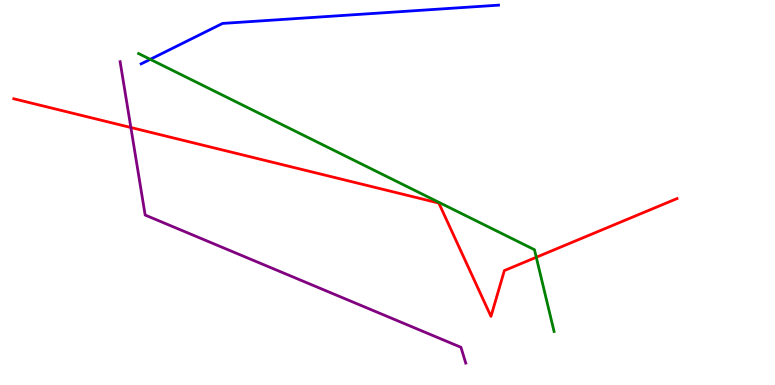[{'lines': ['blue', 'red'], 'intersections': []}, {'lines': ['green', 'red'], 'intersections': [{'x': 6.92, 'y': 3.32}]}, {'lines': ['purple', 'red'], 'intersections': [{'x': 1.69, 'y': 6.69}]}, {'lines': ['blue', 'green'], 'intersections': [{'x': 1.94, 'y': 8.46}]}, {'lines': ['blue', 'purple'], 'intersections': []}, {'lines': ['green', 'purple'], 'intersections': []}]